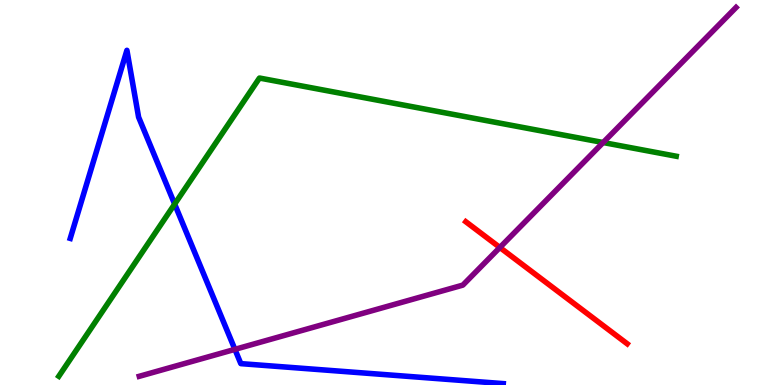[{'lines': ['blue', 'red'], 'intersections': []}, {'lines': ['green', 'red'], 'intersections': []}, {'lines': ['purple', 'red'], 'intersections': [{'x': 6.45, 'y': 3.57}]}, {'lines': ['blue', 'green'], 'intersections': [{'x': 2.25, 'y': 4.7}]}, {'lines': ['blue', 'purple'], 'intersections': [{'x': 3.03, 'y': 0.926}]}, {'lines': ['green', 'purple'], 'intersections': [{'x': 7.78, 'y': 6.3}]}]